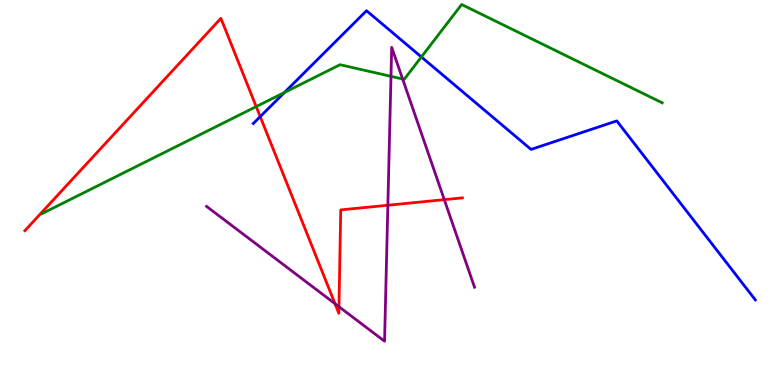[{'lines': ['blue', 'red'], 'intersections': [{'x': 3.36, 'y': 6.97}]}, {'lines': ['green', 'red'], 'intersections': [{'x': 3.31, 'y': 7.23}]}, {'lines': ['purple', 'red'], 'intersections': [{'x': 4.32, 'y': 2.11}, {'x': 4.37, 'y': 2.03}, {'x': 5.0, 'y': 4.67}, {'x': 5.73, 'y': 4.81}]}, {'lines': ['blue', 'green'], 'intersections': [{'x': 3.67, 'y': 7.6}, {'x': 5.44, 'y': 8.52}]}, {'lines': ['blue', 'purple'], 'intersections': []}, {'lines': ['green', 'purple'], 'intersections': [{'x': 5.04, 'y': 8.02}, {'x': 5.2, 'y': 7.95}]}]